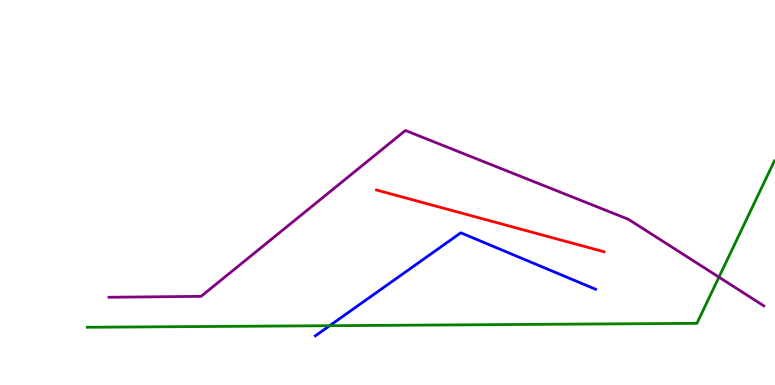[{'lines': ['blue', 'red'], 'intersections': []}, {'lines': ['green', 'red'], 'intersections': []}, {'lines': ['purple', 'red'], 'intersections': []}, {'lines': ['blue', 'green'], 'intersections': [{'x': 4.25, 'y': 1.54}]}, {'lines': ['blue', 'purple'], 'intersections': []}, {'lines': ['green', 'purple'], 'intersections': [{'x': 9.28, 'y': 2.8}]}]